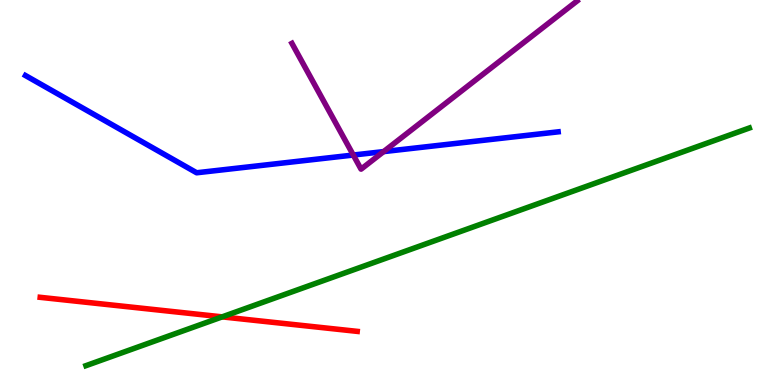[{'lines': ['blue', 'red'], 'intersections': []}, {'lines': ['green', 'red'], 'intersections': [{'x': 2.87, 'y': 1.77}]}, {'lines': ['purple', 'red'], 'intersections': []}, {'lines': ['blue', 'green'], 'intersections': []}, {'lines': ['blue', 'purple'], 'intersections': [{'x': 4.56, 'y': 5.97}, {'x': 4.95, 'y': 6.06}]}, {'lines': ['green', 'purple'], 'intersections': []}]